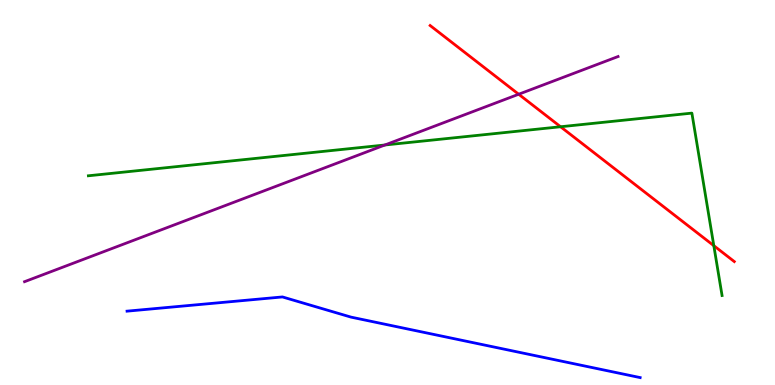[{'lines': ['blue', 'red'], 'intersections': []}, {'lines': ['green', 'red'], 'intersections': [{'x': 7.23, 'y': 6.71}, {'x': 9.21, 'y': 3.62}]}, {'lines': ['purple', 'red'], 'intersections': [{'x': 6.69, 'y': 7.55}]}, {'lines': ['blue', 'green'], 'intersections': []}, {'lines': ['blue', 'purple'], 'intersections': []}, {'lines': ['green', 'purple'], 'intersections': [{'x': 4.97, 'y': 6.23}]}]